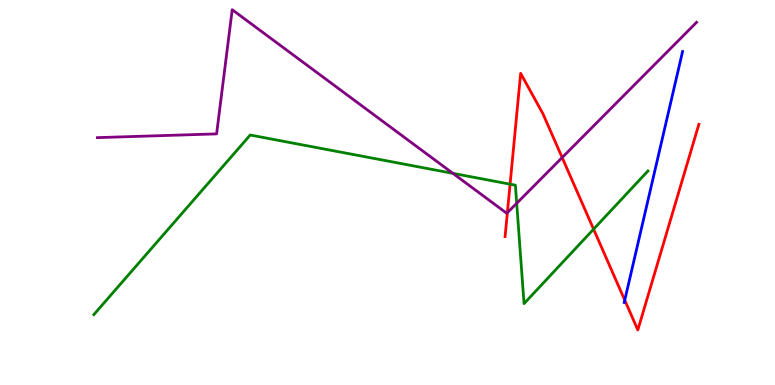[{'lines': ['blue', 'red'], 'intersections': [{'x': 8.06, 'y': 2.2}]}, {'lines': ['green', 'red'], 'intersections': [{'x': 6.58, 'y': 5.22}, {'x': 7.66, 'y': 4.05}]}, {'lines': ['purple', 'red'], 'intersections': [{'x': 6.55, 'y': 4.48}, {'x': 7.25, 'y': 5.91}]}, {'lines': ['blue', 'green'], 'intersections': []}, {'lines': ['blue', 'purple'], 'intersections': []}, {'lines': ['green', 'purple'], 'intersections': [{'x': 5.84, 'y': 5.5}, {'x': 6.67, 'y': 4.72}]}]